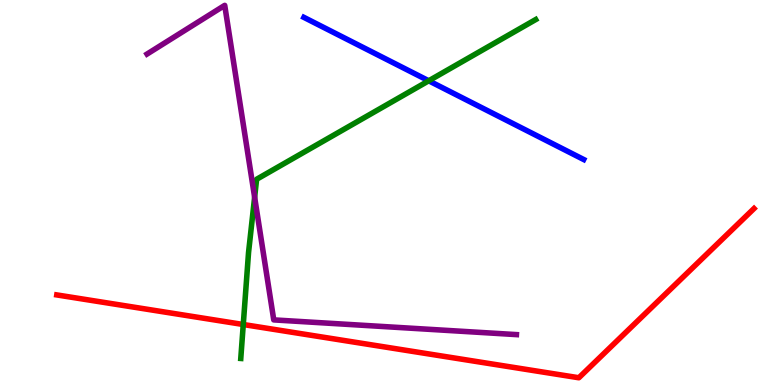[{'lines': ['blue', 'red'], 'intersections': []}, {'lines': ['green', 'red'], 'intersections': [{'x': 3.14, 'y': 1.57}]}, {'lines': ['purple', 'red'], 'intersections': []}, {'lines': ['blue', 'green'], 'intersections': [{'x': 5.53, 'y': 7.9}]}, {'lines': ['blue', 'purple'], 'intersections': []}, {'lines': ['green', 'purple'], 'intersections': [{'x': 3.29, 'y': 4.88}]}]